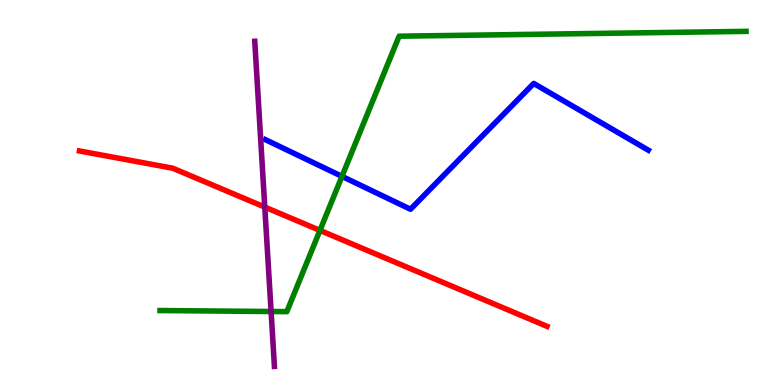[{'lines': ['blue', 'red'], 'intersections': []}, {'lines': ['green', 'red'], 'intersections': [{'x': 4.13, 'y': 4.02}]}, {'lines': ['purple', 'red'], 'intersections': [{'x': 3.42, 'y': 4.62}]}, {'lines': ['blue', 'green'], 'intersections': [{'x': 4.41, 'y': 5.42}]}, {'lines': ['blue', 'purple'], 'intersections': []}, {'lines': ['green', 'purple'], 'intersections': [{'x': 3.5, 'y': 1.91}]}]